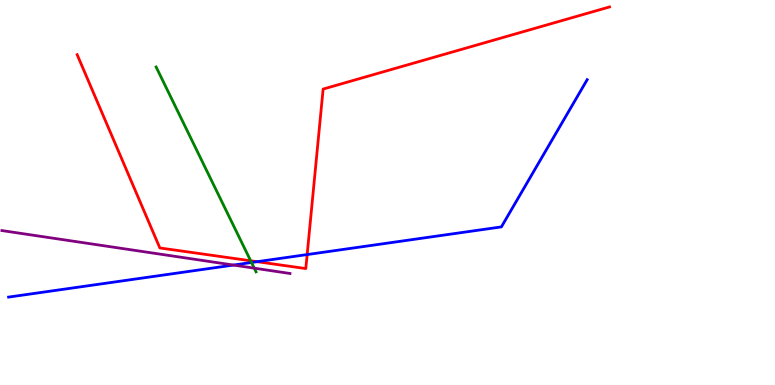[{'lines': ['blue', 'red'], 'intersections': [{'x': 3.32, 'y': 3.2}, {'x': 3.96, 'y': 3.39}]}, {'lines': ['green', 'red'], 'intersections': [{'x': 3.23, 'y': 3.23}]}, {'lines': ['purple', 'red'], 'intersections': []}, {'lines': ['blue', 'green'], 'intersections': [{'x': 3.25, 'y': 3.18}]}, {'lines': ['blue', 'purple'], 'intersections': [{'x': 3.01, 'y': 3.12}]}, {'lines': ['green', 'purple'], 'intersections': [{'x': 3.28, 'y': 3.03}]}]